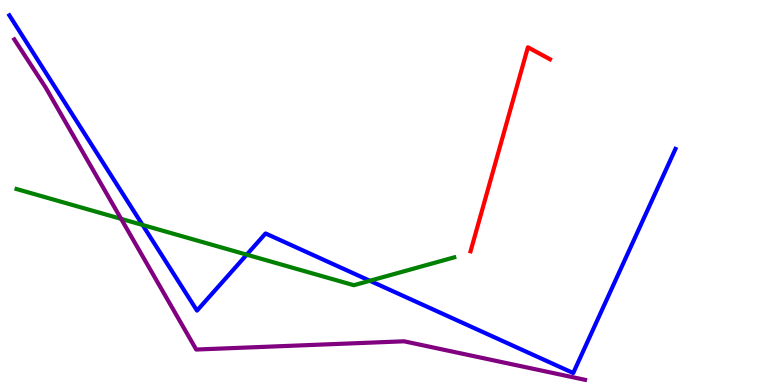[{'lines': ['blue', 'red'], 'intersections': []}, {'lines': ['green', 'red'], 'intersections': []}, {'lines': ['purple', 'red'], 'intersections': []}, {'lines': ['blue', 'green'], 'intersections': [{'x': 1.84, 'y': 4.16}, {'x': 3.18, 'y': 3.39}, {'x': 4.77, 'y': 2.71}]}, {'lines': ['blue', 'purple'], 'intersections': []}, {'lines': ['green', 'purple'], 'intersections': [{'x': 1.56, 'y': 4.32}]}]